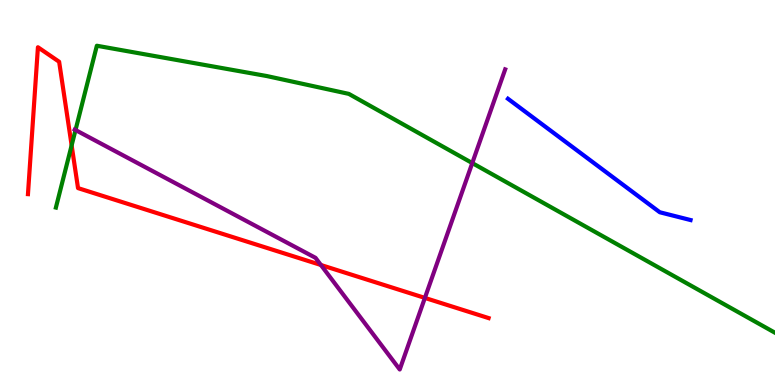[{'lines': ['blue', 'red'], 'intersections': []}, {'lines': ['green', 'red'], 'intersections': [{'x': 0.924, 'y': 6.22}]}, {'lines': ['purple', 'red'], 'intersections': [{'x': 4.14, 'y': 3.12}, {'x': 5.48, 'y': 2.26}]}, {'lines': ['blue', 'green'], 'intersections': []}, {'lines': ['blue', 'purple'], 'intersections': []}, {'lines': ['green', 'purple'], 'intersections': [{'x': 0.974, 'y': 6.62}, {'x': 6.09, 'y': 5.76}]}]